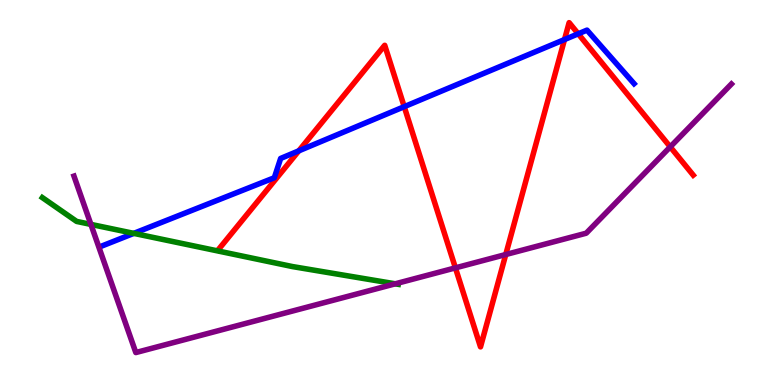[{'lines': ['blue', 'red'], 'intersections': [{'x': 3.86, 'y': 6.08}, {'x': 5.22, 'y': 7.23}, {'x': 7.28, 'y': 8.97}, {'x': 7.46, 'y': 9.12}]}, {'lines': ['green', 'red'], 'intersections': []}, {'lines': ['purple', 'red'], 'intersections': [{'x': 5.88, 'y': 3.04}, {'x': 6.53, 'y': 3.39}, {'x': 8.65, 'y': 6.18}]}, {'lines': ['blue', 'green'], 'intersections': [{'x': 1.73, 'y': 3.94}]}, {'lines': ['blue', 'purple'], 'intersections': []}, {'lines': ['green', 'purple'], 'intersections': [{'x': 1.17, 'y': 4.17}, {'x': 5.1, 'y': 2.63}]}]